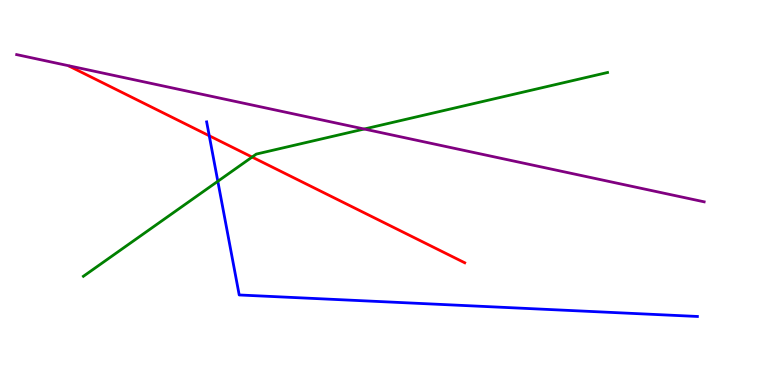[{'lines': ['blue', 'red'], 'intersections': [{'x': 2.7, 'y': 6.47}]}, {'lines': ['green', 'red'], 'intersections': [{'x': 3.25, 'y': 5.92}]}, {'lines': ['purple', 'red'], 'intersections': []}, {'lines': ['blue', 'green'], 'intersections': [{'x': 2.81, 'y': 5.29}]}, {'lines': ['blue', 'purple'], 'intersections': []}, {'lines': ['green', 'purple'], 'intersections': [{'x': 4.7, 'y': 6.65}]}]